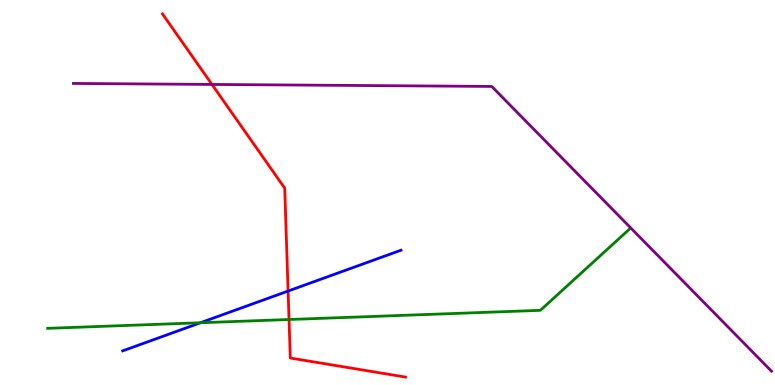[{'lines': ['blue', 'red'], 'intersections': [{'x': 3.72, 'y': 2.44}]}, {'lines': ['green', 'red'], 'intersections': [{'x': 3.73, 'y': 1.7}]}, {'lines': ['purple', 'red'], 'intersections': [{'x': 2.73, 'y': 7.81}]}, {'lines': ['blue', 'green'], 'intersections': [{'x': 2.59, 'y': 1.62}]}, {'lines': ['blue', 'purple'], 'intersections': []}, {'lines': ['green', 'purple'], 'intersections': []}]